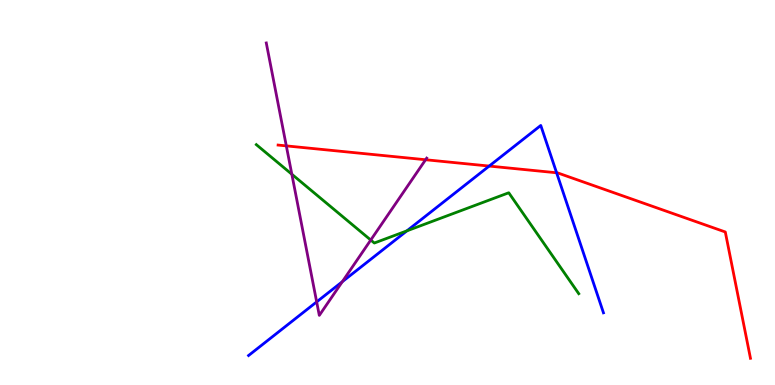[{'lines': ['blue', 'red'], 'intersections': [{'x': 6.31, 'y': 5.69}, {'x': 7.18, 'y': 5.51}]}, {'lines': ['green', 'red'], 'intersections': []}, {'lines': ['purple', 'red'], 'intersections': [{'x': 3.69, 'y': 6.21}, {'x': 5.49, 'y': 5.85}]}, {'lines': ['blue', 'green'], 'intersections': [{'x': 5.25, 'y': 4.0}]}, {'lines': ['blue', 'purple'], 'intersections': [{'x': 4.09, 'y': 2.16}, {'x': 4.42, 'y': 2.68}]}, {'lines': ['green', 'purple'], 'intersections': [{'x': 3.77, 'y': 5.47}, {'x': 4.78, 'y': 3.77}]}]